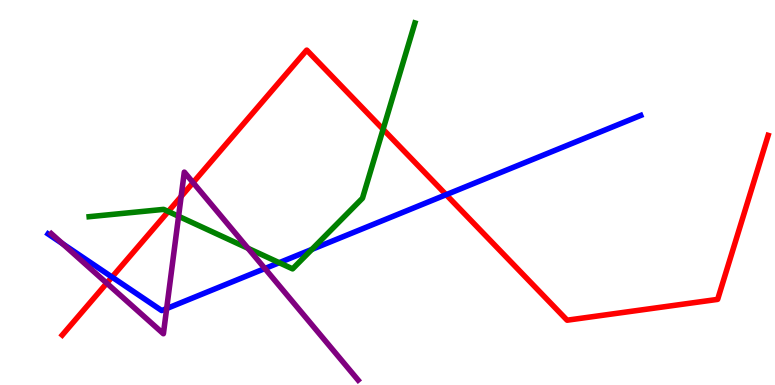[{'lines': ['blue', 'red'], 'intersections': [{'x': 1.45, 'y': 2.8}, {'x': 5.76, 'y': 4.94}]}, {'lines': ['green', 'red'], 'intersections': [{'x': 2.17, 'y': 4.51}, {'x': 4.94, 'y': 6.64}]}, {'lines': ['purple', 'red'], 'intersections': [{'x': 1.38, 'y': 2.64}, {'x': 2.34, 'y': 4.9}, {'x': 2.49, 'y': 5.26}]}, {'lines': ['blue', 'green'], 'intersections': [{'x': 3.6, 'y': 3.18}, {'x': 4.02, 'y': 3.52}]}, {'lines': ['blue', 'purple'], 'intersections': [{'x': 0.808, 'y': 3.67}, {'x': 2.15, 'y': 1.99}, {'x': 3.42, 'y': 3.03}]}, {'lines': ['green', 'purple'], 'intersections': [{'x': 2.3, 'y': 4.38}, {'x': 3.2, 'y': 3.55}]}]